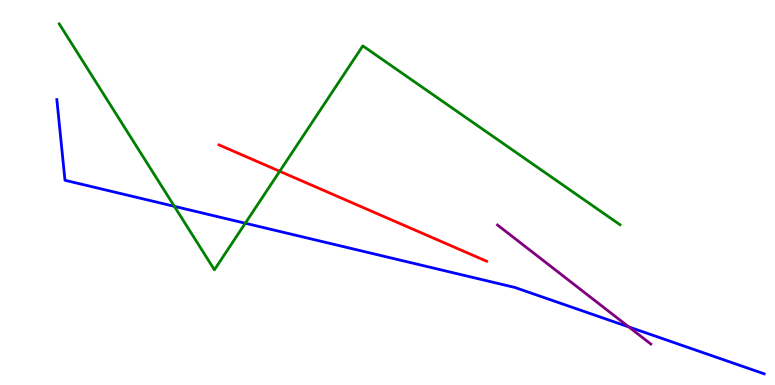[{'lines': ['blue', 'red'], 'intersections': []}, {'lines': ['green', 'red'], 'intersections': [{'x': 3.61, 'y': 5.55}]}, {'lines': ['purple', 'red'], 'intersections': []}, {'lines': ['blue', 'green'], 'intersections': [{'x': 2.25, 'y': 4.64}, {'x': 3.16, 'y': 4.2}]}, {'lines': ['blue', 'purple'], 'intersections': [{'x': 8.11, 'y': 1.51}]}, {'lines': ['green', 'purple'], 'intersections': []}]